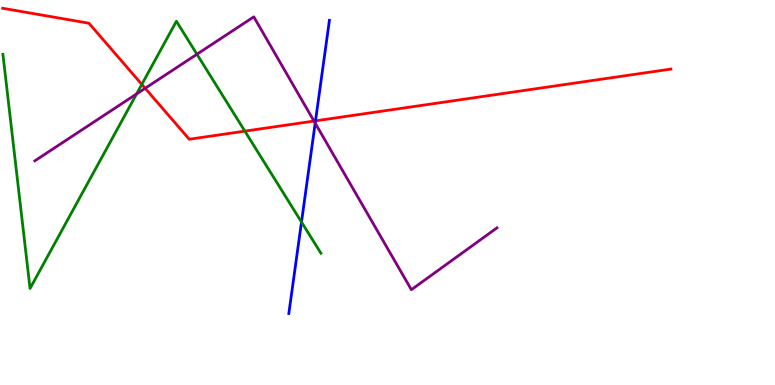[{'lines': ['blue', 'red'], 'intersections': [{'x': 4.07, 'y': 6.86}]}, {'lines': ['green', 'red'], 'intersections': [{'x': 1.83, 'y': 7.81}, {'x': 3.16, 'y': 6.59}]}, {'lines': ['purple', 'red'], 'intersections': [{'x': 1.87, 'y': 7.71}, {'x': 4.05, 'y': 6.86}]}, {'lines': ['blue', 'green'], 'intersections': [{'x': 3.89, 'y': 4.23}]}, {'lines': ['blue', 'purple'], 'intersections': [{'x': 4.07, 'y': 6.8}]}, {'lines': ['green', 'purple'], 'intersections': [{'x': 1.76, 'y': 7.56}, {'x': 2.54, 'y': 8.59}]}]